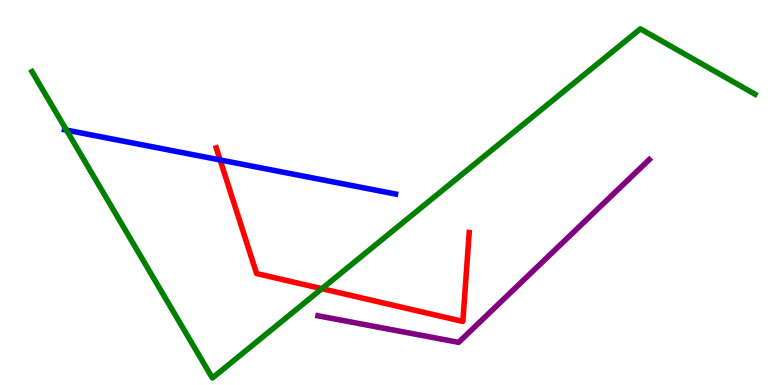[{'lines': ['blue', 'red'], 'intersections': [{'x': 2.84, 'y': 5.85}]}, {'lines': ['green', 'red'], 'intersections': [{'x': 4.15, 'y': 2.5}]}, {'lines': ['purple', 'red'], 'intersections': []}, {'lines': ['blue', 'green'], 'intersections': [{'x': 0.858, 'y': 6.62}]}, {'lines': ['blue', 'purple'], 'intersections': []}, {'lines': ['green', 'purple'], 'intersections': []}]